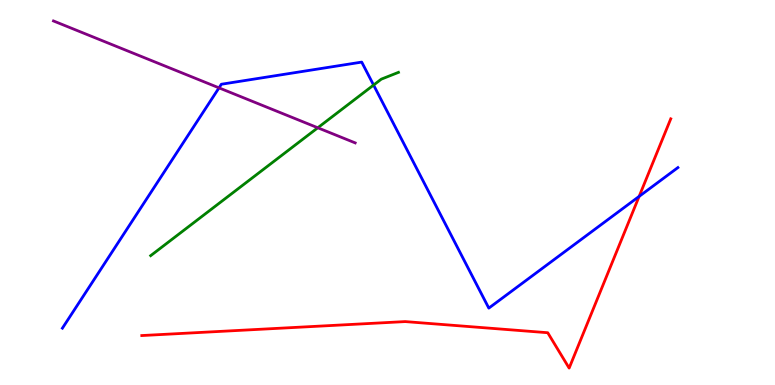[{'lines': ['blue', 'red'], 'intersections': [{'x': 8.25, 'y': 4.9}]}, {'lines': ['green', 'red'], 'intersections': []}, {'lines': ['purple', 'red'], 'intersections': []}, {'lines': ['blue', 'green'], 'intersections': [{'x': 4.82, 'y': 7.79}]}, {'lines': ['blue', 'purple'], 'intersections': [{'x': 2.83, 'y': 7.72}]}, {'lines': ['green', 'purple'], 'intersections': [{'x': 4.1, 'y': 6.68}]}]